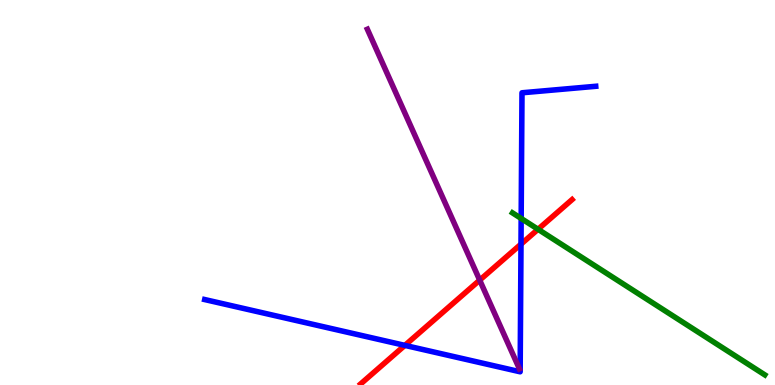[{'lines': ['blue', 'red'], 'intersections': [{'x': 5.22, 'y': 1.03}, {'x': 6.72, 'y': 3.66}]}, {'lines': ['green', 'red'], 'intersections': [{'x': 6.94, 'y': 4.04}]}, {'lines': ['purple', 'red'], 'intersections': [{'x': 6.19, 'y': 2.72}]}, {'lines': ['blue', 'green'], 'intersections': [{'x': 6.72, 'y': 4.33}]}, {'lines': ['blue', 'purple'], 'intersections': []}, {'lines': ['green', 'purple'], 'intersections': []}]